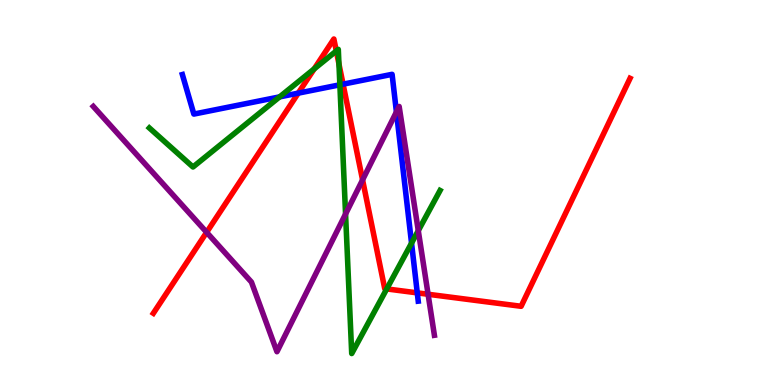[{'lines': ['blue', 'red'], 'intersections': [{'x': 3.85, 'y': 7.58}, {'x': 4.43, 'y': 7.81}, {'x': 5.38, 'y': 2.39}]}, {'lines': ['green', 'red'], 'intersections': [{'x': 4.05, 'y': 8.21}, {'x': 4.34, 'y': 8.68}, {'x': 4.37, 'y': 8.34}, {'x': 4.99, 'y': 2.5}]}, {'lines': ['purple', 'red'], 'intersections': [{'x': 2.67, 'y': 3.97}, {'x': 4.68, 'y': 5.33}, {'x': 5.52, 'y': 2.36}]}, {'lines': ['blue', 'green'], 'intersections': [{'x': 3.61, 'y': 7.48}, {'x': 4.39, 'y': 7.8}, {'x': 5.31, 'y': 3.69}]}, {'lines': ['blue', 'purple'], 'intersections': [{'x': 5.12, 'y': 7.09}]}, {'lines': ['green', 'purple'], 'intersections': [{'x': 4.46, 'y': 4.44}, {'x': 5.4, 'y': 4.01}]}]